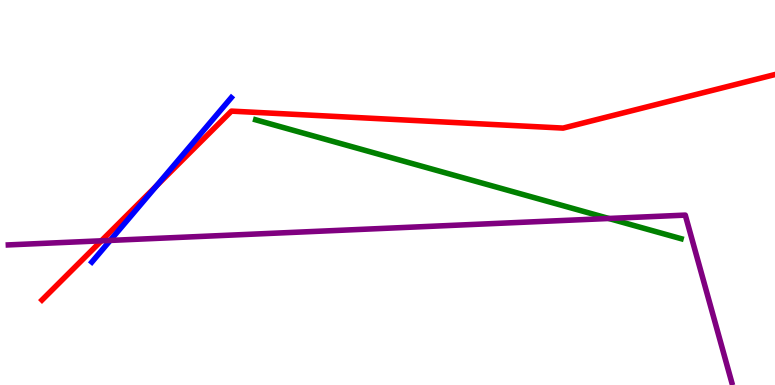[{'lines': ['blue', 'red'], 'intersections': [{'x': 2.02, 'y': 5.17}]}, {'lines': ['green', 'red'], 'intersections': []}, {'lines': ['purple', 'red'], 'intersections': [{'x': 1.31, 'y': 3.75}]}, {'lines': ['blue', 'green'], 'intersections': []}, {'lines': ['blue', 'purple'], 'intersections': [{'x': 1.42, 'y': 3.76}]}, {'lines': ['green', 'purple'], 'intersections': [{'x': 7.86, 'y': 4.33}]}]